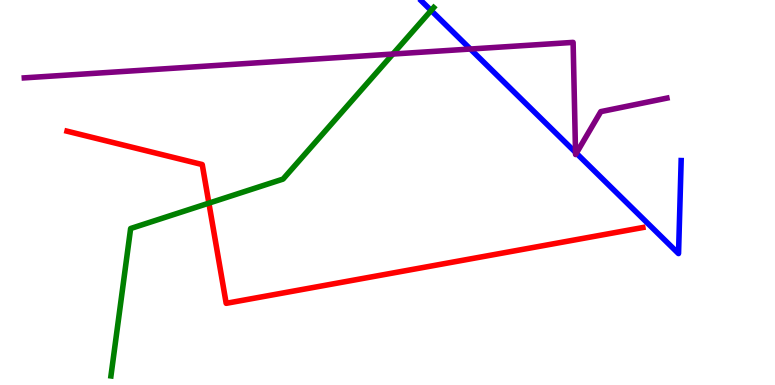[{'lines': ['blue', 'red'], 'intersections': []}, {'lines': ['green', 'red'], 'intersections': [{'x': 2.7, 'y': 4.72}]}, {'lines': ['purple', 'red'], 'intersections': []}, {'lines': ['blue', 'green'], 'intersections': [{'x': 5.56, 'y': 9.73}]}, {'lines': ['blue', 'purple'], 'intersections': [{'x': 6.07, 'y': 8.73}, {'x': 7.43, 'y': 6.04}, {'x': 7.44, 'y': 6.02}]}, {'lines': ['green', 'purple'], 'intersections': [{'x': 5.07, 'y': 8.6}]}]